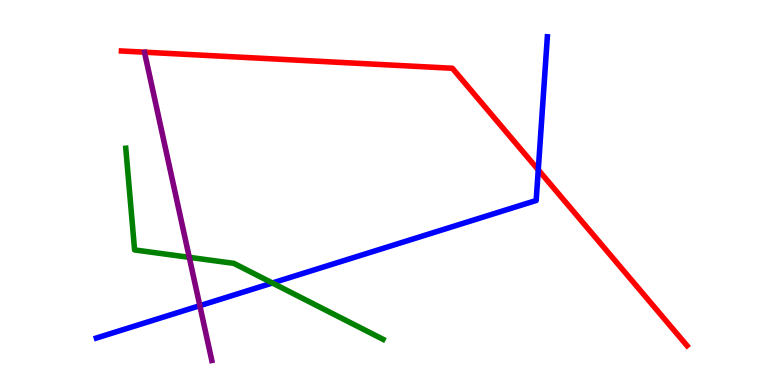[{'lines': ['blue', 'red'], 'intersections': [{'x': 6.95, 'y': 5.59}]}, {'lines': ['green', 'red'], 'intersections': []}, {'lines': ['purple', 'red'], 'intersections': []}, {'lines': ['blue', 'green'], 'intersections': [{'x': 3.51, 'y': 2.65}]}, {'lines': ['blue', 'purple'], 'intersections': [{'x': 2.58, 'y': 2.06}]}, {'lines': ['green', 'purple'], 'intersections': [{'x': 2.44, 'y': 3.32}]}]